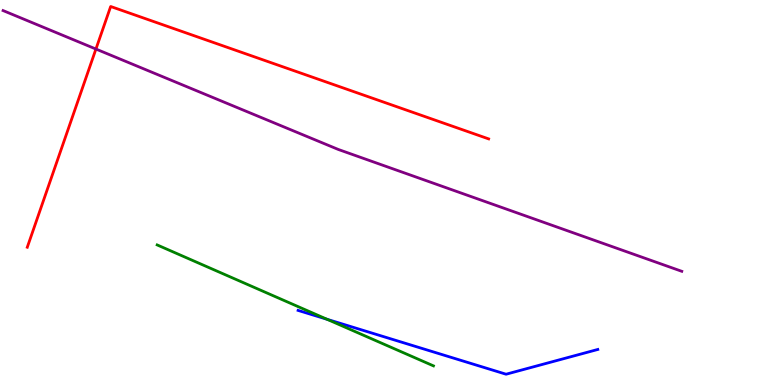[{'lines': ['blue', 'red'], 'intersections': []}, {'lines': ['green', 'red'], 'intersections': []}, {'lines': ['purple', 'red'], 'intersections': [{'x': 1.24, 'y': 8.73}]}, {'lines': ['blue', 'green'], 'intersections': [{'x': 4.22, 'y': 1.71}]}, {'lines': ['blue', 'purple'], 'intersections': []}, {'lines': ['green', 'purple'], 'intersections': []}]